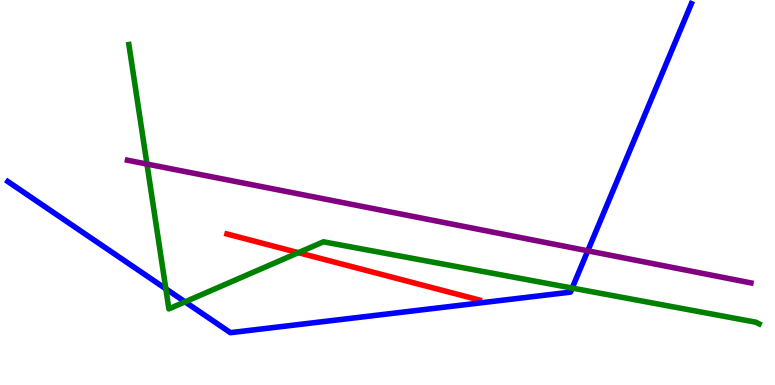[{'lines': ['blue', 'red'], 'intersections': []}, {'lines': ['green', 'red'], 'intersections': [{'x': 3.85, 'y': 3.44}]}, {'lines': ['purple', 'red'], 'intersections': []}, {'lines': ['blue', 'green'], 'intersections': [{'x': 2.14, 'y': 2.5}, {'x': 2.39, 'y': 2.16}, {'x': 7.38, 'y': 2.52}]}, {'lines': ['blue', 'purple'], 'intersections': [{'x': 7.58, 'y': 3.49}]}, {'lines': ['green', 'purple'], 'intersections': [{'x': 1.9, 'y': 5.74}]}]